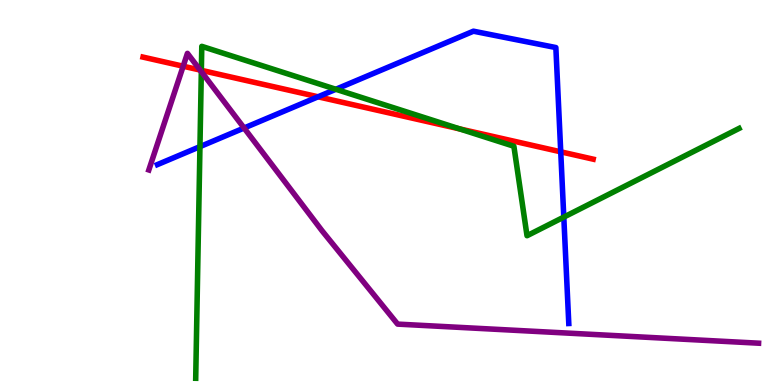[{'lines': ['blue', 'red'], 'intersections': [{'x': 4.1, 'y': 7.49}, {'x': 7.24, 'y': 6.06}]}, {'lines': ['green', 'red'], 'intersections': [{'x': 2.6, 'y': 8.17}, {'x': 5.93, 'y': 6.65}]}, {'lines': ['purple', 'red'], 'intersections': [{'x': 2.36, 'y': 8.28}, {'x': 2.58, 'y': 8.18}]}, {'lines': ['blue', 'green'], 'intersections': [{'x': 2.58, 'y': 6.19}, {'x': 4.33, 'y': 7.68}, {'x': 7.27, 'y': 4.36}]}, {'lines': ['blue', 'purple'], 'intersections': [{'x': 3.15, 'y': 6.67}]}, {'lines': ['green', 'purple'], 'intersections': [{'x': 2.6, 'y': 8.14}]}]